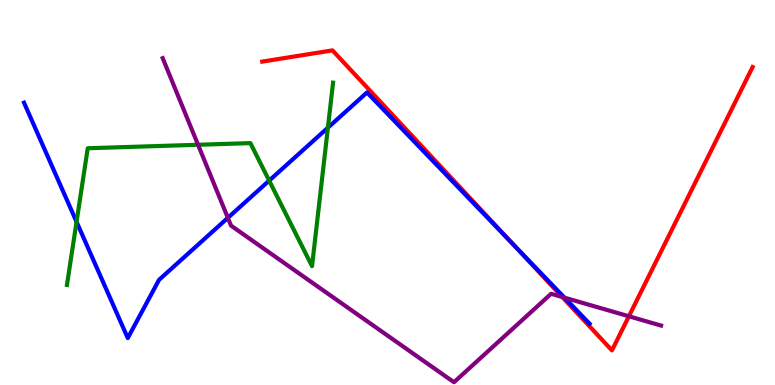[{'lines': ['blue', 'red'], 'intersections': [{'x': 6.61, 'y': 3.67}]}, {'lines': ['green', 'red'], 'intersections': []}, {'lines': ['purple', 'red'], 'intersections': [{'x': 7.25, 'y': 2.29}, {'x': 8.11, 'y': 1.78}]}, {'lines': ['blue', 'green'], 'intersections': [{'x': 0.988, 'y': 4.24}, {'x': 3.47, 'y': 5.31}, {'x': 4.23, 'y': 6.68}]}, {'lines': ['blue', 'purple'], 'intersections': [{'x': 2.94, 'y': 4.34}, {'x': 7.28, 'y': 2.27}]}, {'lines': ['green', 'purple'], 'intersections': [{'x': 2.56, 'y': 6.24}]}]